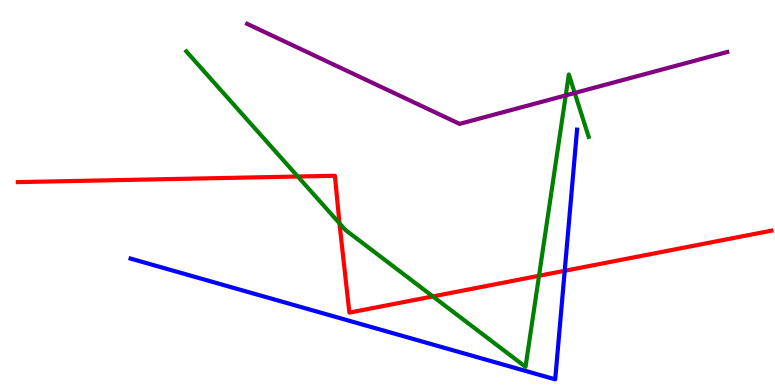[{'lines': ['blue', 'red'], 'intersections': [{'x': 7.29, 'y': 2.97}]}, {'lines': ['green', 'red'], 'intersections': [{'x': 3.84, 'y': 5.42}, {'x': 4.38, 'y': 4.2}, {'x': 5.59, 'y': 2.3}, {'x': 6.96, 'y': 2.84}]}, {'lines': ['purple', 'red'], 'intersections': []}, {'lines': ['blue', 'green'], 'intersections': []}, {'lines': ['blue', 'purple'], 'intersections': []}, {'lines': ['green', 'purple'], 'intersections': [{'x': 7.3, 'y': 7.52}, {'x': 7.42, 'y': 7.59}]}]